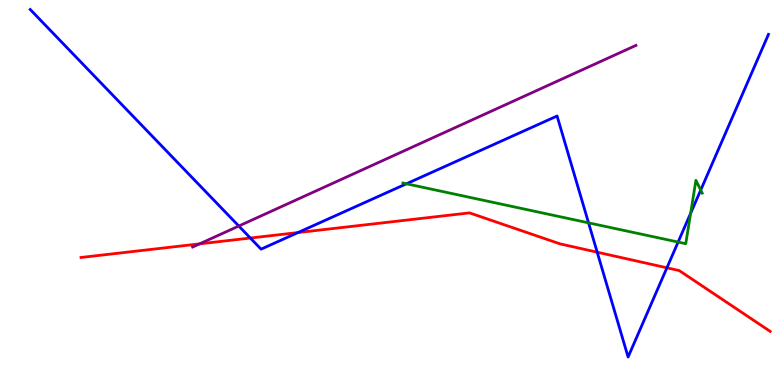[{'lines': ['blue', 'red'], 'intersections': [{'x': 3.23, 'y': 3.82}, {'x': 3.84, 'y': 3.96}, {'x': 7.71, 'y': 3.45}, {'x': 8.61, 'y': 3.04}]}, {'lines': ['green', 'red'], 'intersections': []}, {'lines': ['purple', 'red'], 'intersections': [{'x': 2.58, 'y': 3.67}]}, {'lines': ['blue', 'green'], 'intersections': [{'x': 5.24, 'y': 5.23}, {'x': 7.59, 'y': 4.21}, {'x': 8.75, 'y': 3.71}, {'x': 8.91, 'y': 4.46}, {'x': 9.04, 'y': 5.06}]}, {'lines': ['blue', 'purple'], 'intersections': [{'x': 3.08, 'y': 4.13}]}, {'lines': ['green', 'purple'], 'intersections': []}]